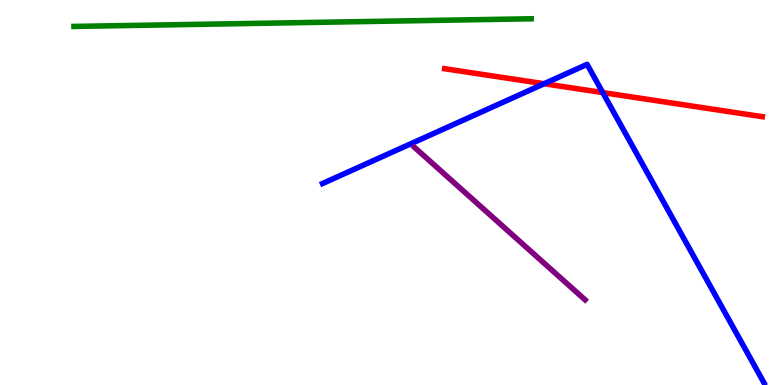[{'lines': ['blue', 'red'], 'intersections': [{'x': 7.02, 'y': 7.83}, {'x': 7.78, 'y': 7.6}]}, {'lines': ['green', 'red'], 'intersections': []}, {'lines': ['purple', 'red'], 'intersections': []}, {'lines': ['blue', 'green'], 'intersections': []}, {'lines': ['blue', 'purple'], 'intersections': []}, {'lines': ['green', 'purple'], 'intersections': []}]